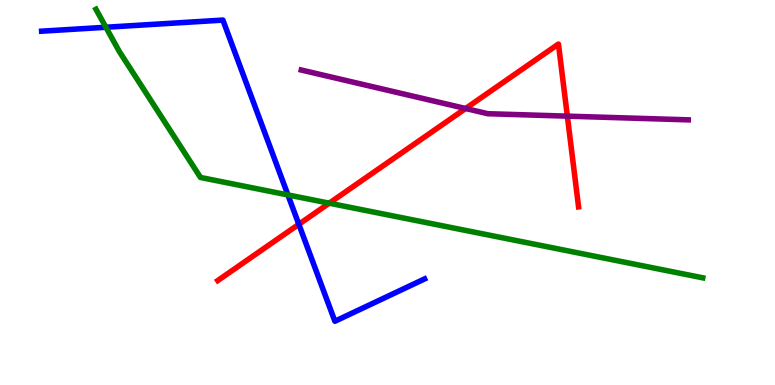[{'lines': ['blue', 'red'], 'intersections': [{'x': 3.86, 'y': 4.17}]}, {'lines': ['green', 'red'], 'intersections': [{'x': 4.25, 'y': 4.72}]}, {'lines': ['purple', 'red'], 'intersections': [{'x': 6.01, 'y': 7.18}, {'x': 7.32, 'y': 6.98}]}, {'lines': ['blue', 'green'], 'intersections': [{'x': 1.37, 'y': 9.29}, {'x': 3.72, 'y': 4.94}]}, {'lines': ['blue', 'purple'], 'intersections': []}, {'lines': ['green', 'purple'], 'intersections': []}]